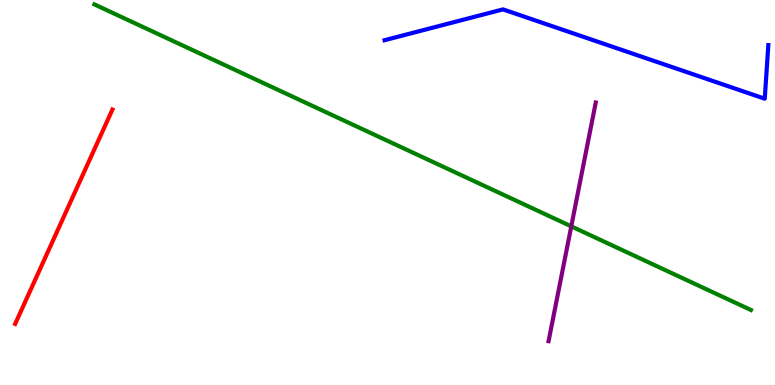[{'lines': ['blue', 'red'], 'intersections': []}, {'lines': ['green', 'red'], 'intersections': []}, {'lines': ['purple', 'red'], 'intersections': []}, {'lines': ['blue', 'green'], 'intersections': []}, {'lines': ['blue', 'purple'], 'intersections': []}, {'lines': ['green', 'purple'], 'intersections': [{'x': 7.37, 'y': 4.12}]}]